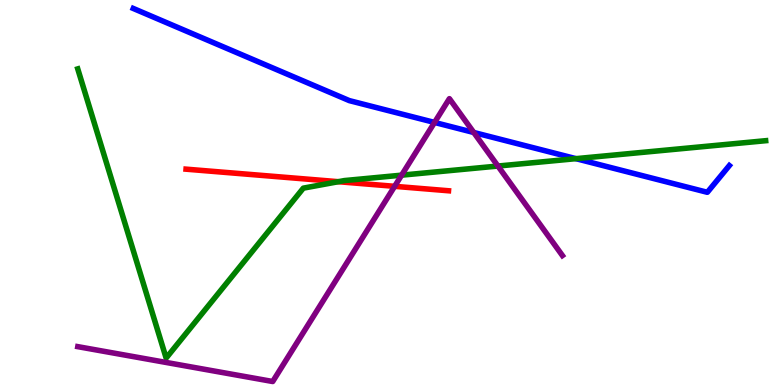[{'lines': ['blue', 'red'], 'intersections': []}, {'lines': ['green', 'red'], 'intersections': [{'x': 4.37, 'y': 5.28}]}, {'lines': ['purple', 'red'], 'intersections': [{'x': 5.09, 'y': 5.16}]}, {'lines': ['blue', 'green'], 'intersections': [{'x': 7.43, 'y': 5.88}]}, {'lines': ['blue', 'purple'], 'intersections': [{'x': 5.61, 'y': 6.82}, {'x': 6.11, 'y': 6.56}]}, {'lines': ['green', 'purple'], 'intersections': [{'x': 5.18, 'y': 5.45}, {'x': 6.42, 'y': 5.69}]}]